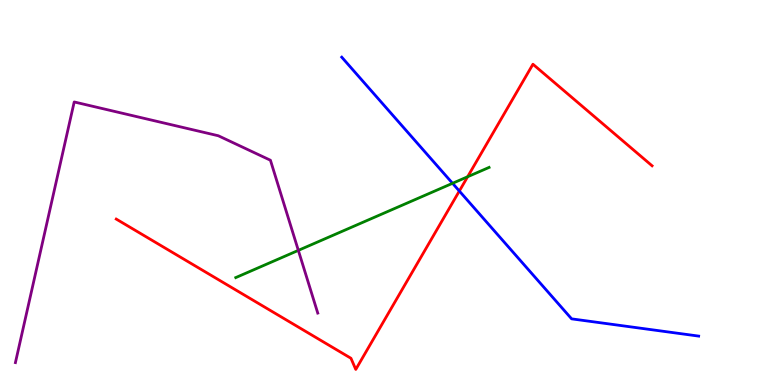[{'lines': ['blue', 'red'], 'intersections': [{'x': 5.93, 'y': 5.04}]}, {'lines': ['green', 'red'], 'intersections': [{'x': 6.03, 'y': 5.41}]}, {'lines': ['purple', 'red'], 'intersections': []}, {'lines': ['blue', 'green'], 'intersections': [{'x': 5.84, 'y': 5.24}]}, {'lines': ['blue', 'purple'], 'intersections': []}, {'lines': ['green', 'purple'], 'intersections': [{'x': 3.85, 'y': 3.5}]}]